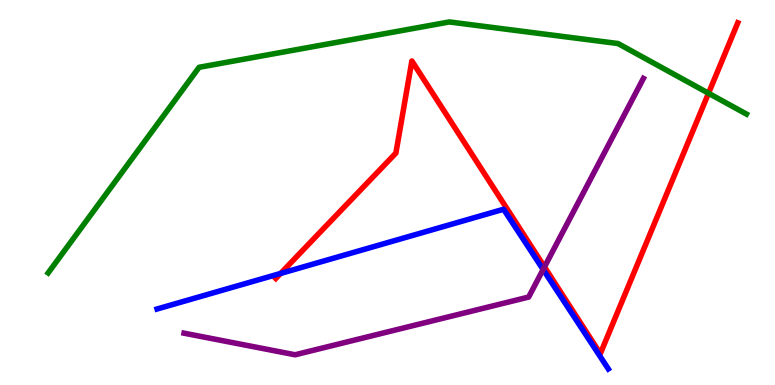[{'lines': ['blue', 'red'], 'intersections': [{'x': 3.62, 'y': 2.9}]}, {'lines': ['green', 'red'], 'intersections': [{'x': 9.14, 'y': 7.58}]}, {'lines': ['purple', 'red'], 'intersections': [{'x': 7.03, 'y': 3.07}]}, {'lines': ['blue', 'green'], 'intersections': []}, {'lines': ['blue', 'purple'], 'intersections': [{'x': 7.01, 'y': 3.0}]}, {'lines': ['green', 'purple'], 'intersections': []}]